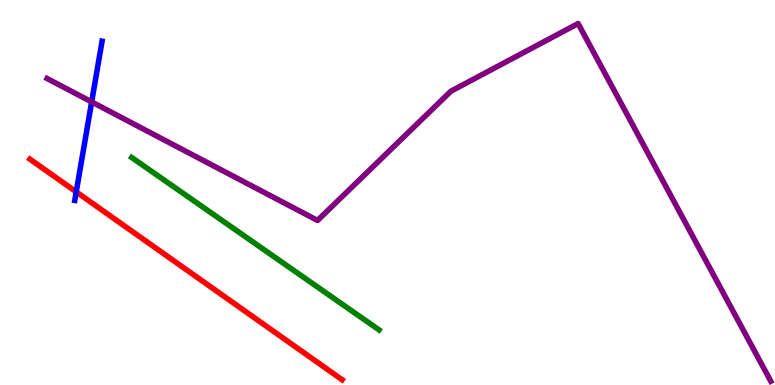[{'lines': ['blue', 'red'], 'intersections': [{'x': 0.984, 'y': 5.02}]}, {'lines': ['green', 'red'], 'intersections': []}, {'lines': ['purple', 'red'], 'intersections': []}, {'lines': ['blue', 'green'], 'intersections': []}, {'lines': ['blue', 'purple'], 'intersections': [{'x': 1.18, 'y': 7.35}]}, {'lines': ['green', 'purple'], 'intersections': []}]